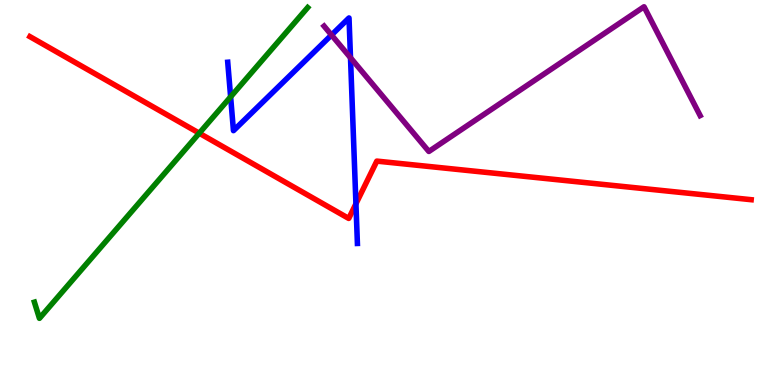[{'lines': ['blue', 'red'], 'intersections': [{'x': 4.59, 'y': 4.71}]}, {'lines': ['green', 'red'], 'intersections': [{'x': 2.57, 'y': 6.54}]}, {'lines': ['purple', 'red'], 'intersections': []}, {'lines': ['blue', 'green'], 'intersections': [{'x': 2.98, 'y': 7.48}]}, {'lines': ['blue', 'purple'], 'intersections': [{'x': 4.28, 'y': 9.09}, {'x': 4.52, 'y': 8.5}]}, {'lines': ['green', 'purple'], 'intersections': []}]